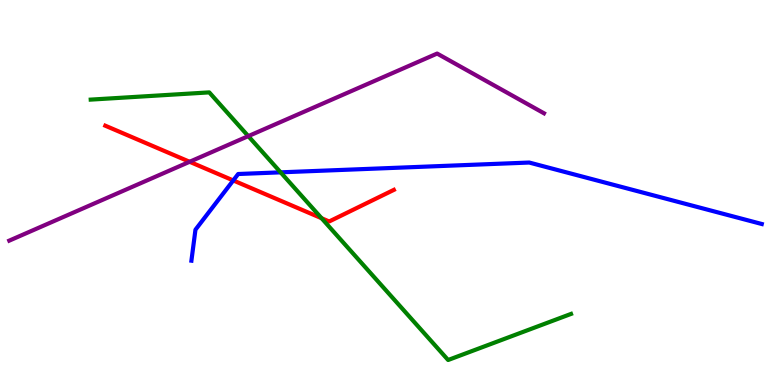[{'lines': ['blue', 'red'], 'intersections': [{'x': 3.01, 'y': 5.31}]}, {'lines': ['green', 'red'], 'intersections': [{'x': 4.15, 'y': 4.33}]}, {'lines': ['purple', 'red'], 'intersections': [{'x': 2.45, 'y': 5.8}]}, {'lines': ['blue', 'green'], 'intersections': [{'x': 3.62, 'y': 5.52}]}, {'lines': ['blue', 'purple'], 'intersections': []}, {'lines': ['green', 'purple'], 'intersections': [{'x': 3.2, 'y': 6.46}]}]